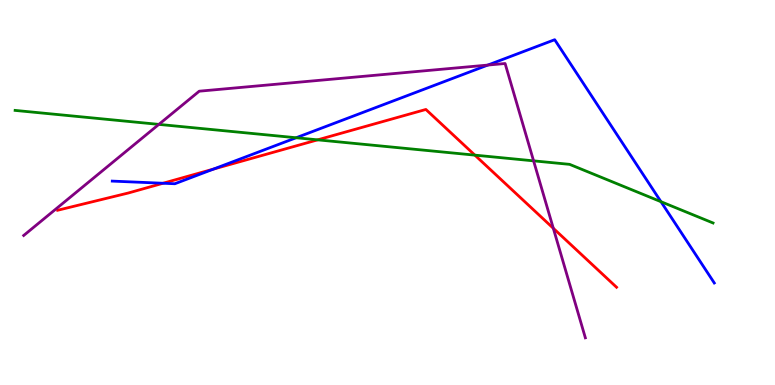[{'lines': ['blue', 'red'], 'intersections': [{'x': 2.1, 'y': 5.24}, {'x': 2.76, 'y': 5.61}]}, {'lines': ['green', 'red'], 'intersections': [{'x': 4.1, 'y': 6.37}, {'x': 6.13, 'y': 5.97}]}, {'lines': ['purple', 'red'], 'intersections': [{'x': 7.14, 'y': 4.07}]}, {'lines': ['blue', 'green'], 'intersections': [{'x': 3.82, 'y': 6.42}, {'x': 8.53, 'y': 4.76}]}, {'lines': ['blue', 'purple'], 'intersections': [{'x': 6.29, 'y': 8.31}]}, {'lines': ['green', 'purple'], 'intersections': [{'x': 2.05, 'y': 6.77}, {'x': 6.88, 'y': 5.82}]}]